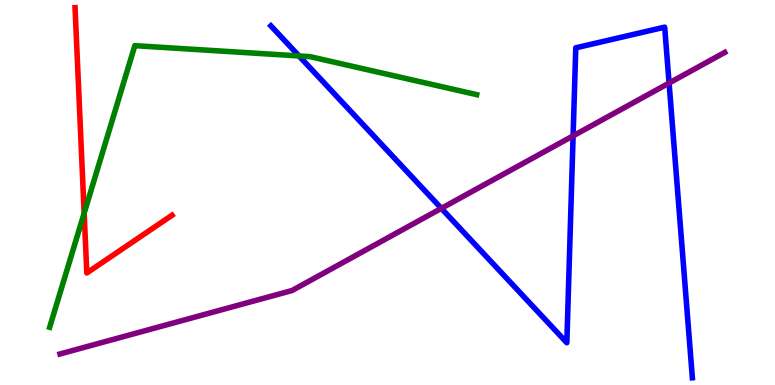[{'lines': ['blue', 'red'], 'intersections': []}, {'lines': ['green', 'red'], 'intersections': [{'x': 1.09, 'y': 4.46}]}, {'lines': ['purple', 'red'], 'intersections': []}, {'lines': ['blue', 'green'], 'intersections': [{'x': 3.86, 'y': 8.55}]}, {'lines': ['blue', 'purple'], 'intersections': [{'x': 5.69, 'y': 4.59}, {'x': 7.39, 'y': 6.47}, {'x': 8.63, 'y': 7.84}]}, {'lines': ['green', 'purple'], 'intersections': []}]